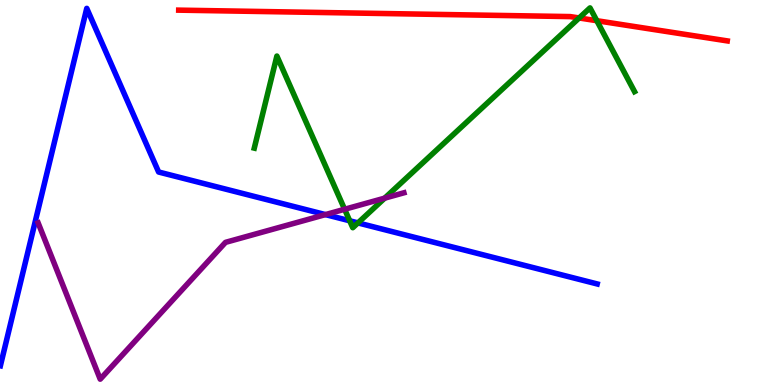[{'lines': ['blue', 'red'], 'intersections': []}, {'lines': ['green', 'red'], 'intersections': [{'x': 7.47, 'y': 9.53}, {'x': 7.7, 'y': 9.46}]}, {'lines': ['purple', 'red'], 'intersections': []}, {'lines': ['blue', 'green'], 'intersections': [{'x': 4.51, 'y': 4.27}, {'x': 4.62, 'y': 4.21}]}, {'lines': ['blue', 'purple'], 'intersections': [{'x': 4.2, 'y': 4.43}]}, {'lines': ['green', 'purple'], 'intersections': [{'x': 4.45, 'y': 4.56}, {'x': 4.96, 'y': 4.85}]}]